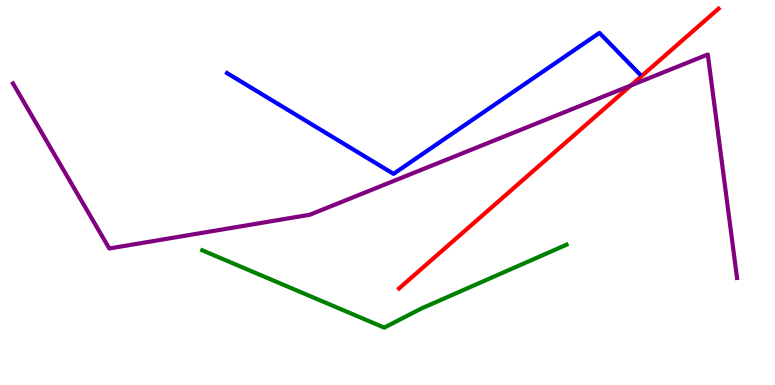[{'lines': ['blue', 'red'], 'intersections': []}, {'lines': ['green', 'red'], 'intersections': []}, {'lines': ['purple', 'red'], 'intersections': [{'x': 8.14, 'y': 7.78}]}, {'lines': ['blue', 'green'], 'intersections': []}, {'lines': ['blue', 'purple'], 'intersections': []}, {'lines': ['green', 'purple'], 'intersections': []}]